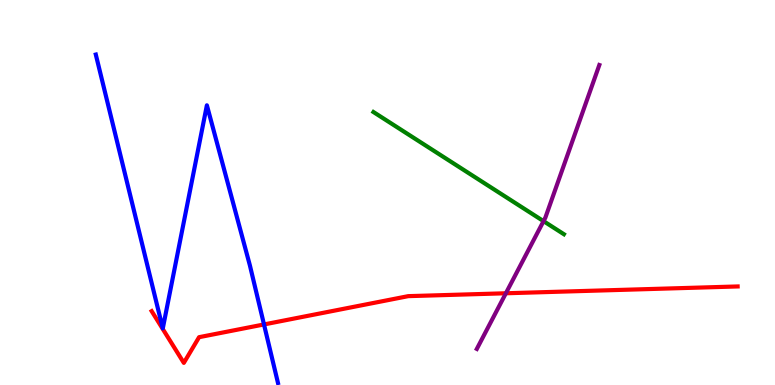[{'lines': ['blue', 'red'], 'intersections': [{'x': 3.41, 'y': 1.57}]}, {'lines': ['green', 'red'], 'intersections': []}, {'lines': ['purple', 'red'], 'intersections': [{'x': 6.53, 'y': 2.38}]}, {'lines': ['blue', 'green'], 'intersections': []}, {'lines': ['blue', 'purple'], 'intersections': []}, {'lines': ['green', 'purple'], 'intersections': [{'x': 7.01, 'y': 4.26}]}]